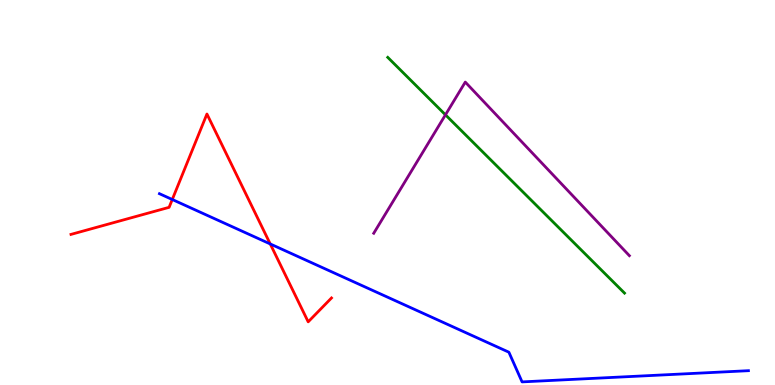[{'lines': ['blue', 'red'], 'intersections': [{'x': 2.22, 'y': 4.82}, {'x': 3.49, 'y': 3.66}]}, {'lines': ['green', 'red'], 'intersections': []}, {'lines': ['purple', 'red'], 'intersections': []}, {'lines': ['blue', 'green'], 'intersections': []}, {'lines': ['blue', 'purple'], 'intersections': []}, {'lines': ['green', 'purple'], 'intersections': [{'x': 5.75, 'y': 7.02}]}]